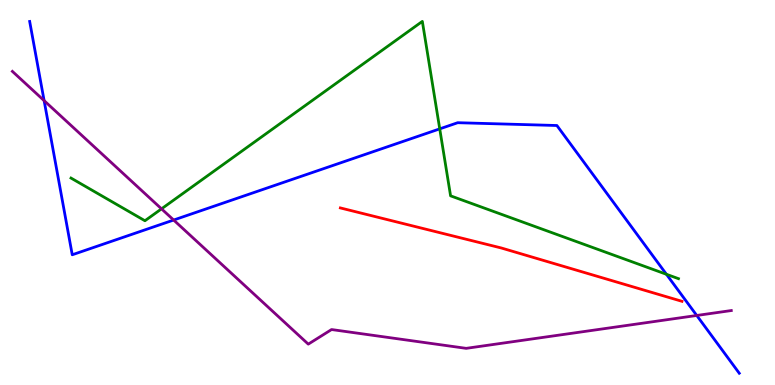[{'lines': ['blue', 'red'], 'intersections': []}, {'lines': ['green', 'red'], 'intersections': []}, {'lines': ['purple', 'red'], 'intersections': []}, {'lines': ['blue', 'green'], 'intersections': [{'x': 5.67, 'y': 6.65}, {'x': 8.6, 'y': 2.88}]}, {'lines': ['blue', 'purple'], 'intersections': [{'x': 0.569, 'y': 7.39}, {'x': 2.24, 'y': 4.28}, {'x': 8.99, 'y': 1.81}]}, {'lines': ['green', 'purple'], 'intersections': [{'x': 2.08, 'y': 4.58}]}]